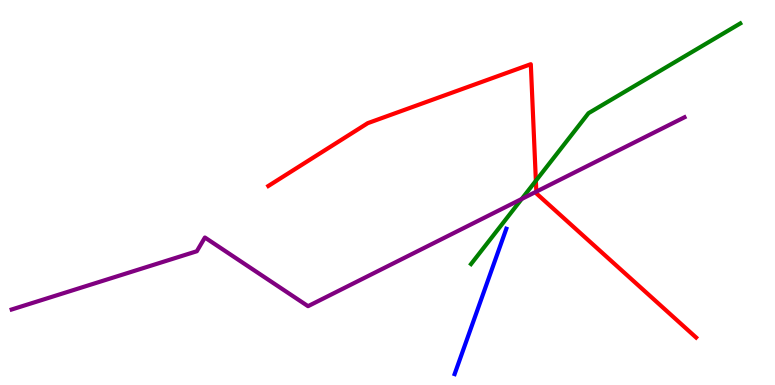[{'lines': ['blue', 'red'], 'intersections': []}, {'lines': ['green', 'red'], 'intersections': [{'x': 6.91, 'y': 5.3}]}, {'lines': ['purple', 'red'], 'intersections': [{'x': 6.92, 'y': 5.02}]}, {'lines': ['blue', 'green'], 'intersections': []}, {'lines': ['blue', 'purple'], 'intersections': []}, {'lines': ['green', 'purple'], 'intersections': [{'x': 6.73, 'y': 4.83}]}]